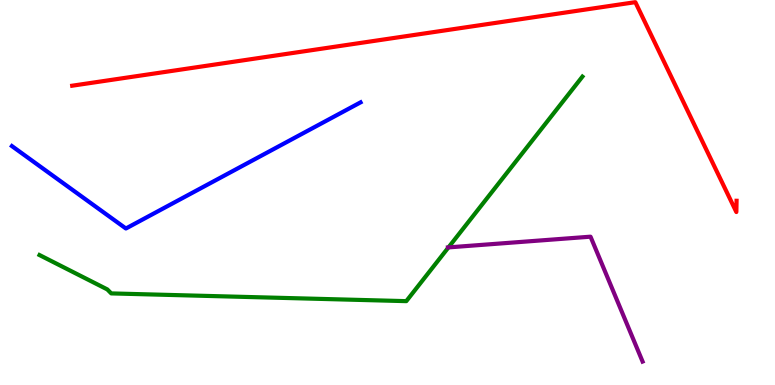[{'lines': ['blue', 'red'], 'intersections': []}, {'lines': ['green', 'red'], 'intersections': []}, {'lines': ['purple', 'red'], 'intersections': []}, {'lines': ['blue', 'green'], 'intersections': []}, {'lines': ['blue', 'purple'], 'intersections': []}, {'lines': ['green', 'purple'], 'intersections': [{'x': 5.79, 'y': 3.57}]}]